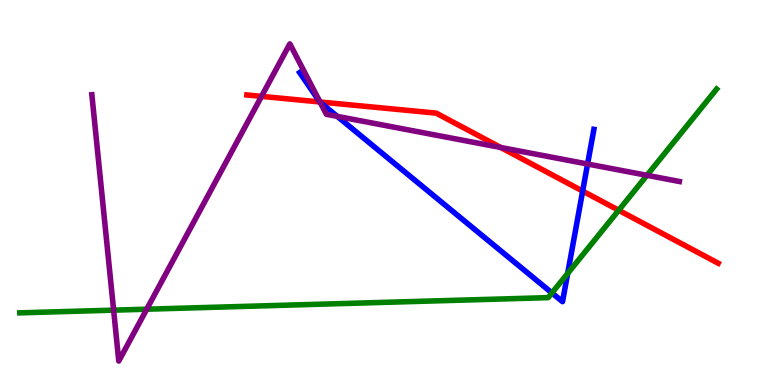[{'lines': ['blue', 'red'], 'intersections': [{'x': 4.13, 'y': 7.35}, {'x': 7.52, 'y': 5.04}]}, {'lines': ['green', 'red'], 'intersections': [{'x': 7.98, 'y': 4.54}]}, {'lines': ['purple', 'red'], 'intersections': [{'x': 3.37, 'y': 7.5}, {'x': 4.13, 'y': 7.35}, {'x': 6.46, 'y': 6.17}]}, {'lines': ['blue', 'green'], 'intersections': [{'x': 7.12, 'y': 2.39}, {'x': 7.32, 'y': 2.9}]}, {'lines': ['blue', 'purple'], 'intersections': [{'x': 4.13, 'y': 7.34}, {'x': 4.35, 'y': 6.98}, {'x': 7.58, 'y': 5.74}]}, {'lines': ['green', 'purple'], 'intersections': [{'x': 1.47, 'y': 1.94}, {'x': 1.89, 'y': 1.97}, {'x': 8.35, 'y': 5.45}]}]